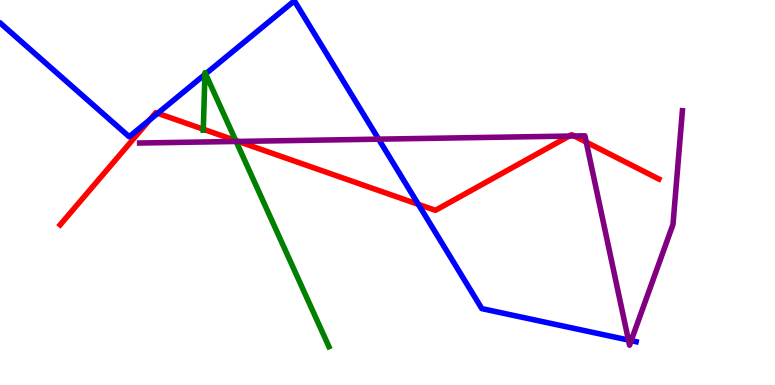[{'lines': ['blue', 'red'], 'intersections': [{'x': 1.93, 'y': 6.88}, {'x': 2.03, 'y': 7.06}, {'x': 5.4, 'y': 4.69}]}, {'lines': ['green', 'red'], 'intersections': [{'x': 2.62, 'y': 6.64}, {'x': 3.04, 'y': 6.35}]}, {'lines': ['purple', 'red'], 'intersections': [{'x': 3.07, 'y': 6.33}, {'x': 7.34, 'y': 6.47}, {'x': 7.41, 'y': 6.47}, {'x': 7.56, 'y': 6.31}]}, {'lines': ['blue', 'green'], 'intersections': [{'x': 2.64, 'y': 8.07}, {'x': 2.65, 'y': 8.08}]}, {'lines': ['blue', 'purple'], 'intersections': [{'x': 4.89, 'y': 6.39}, {'x': 8.11, 'y': 1.17}, {'x': 8.14, 'y': 1.15}]}, {'lines': ['green', 'purple'], 'intersections': [{'x': 3.05, 'y': 6.33}]}]